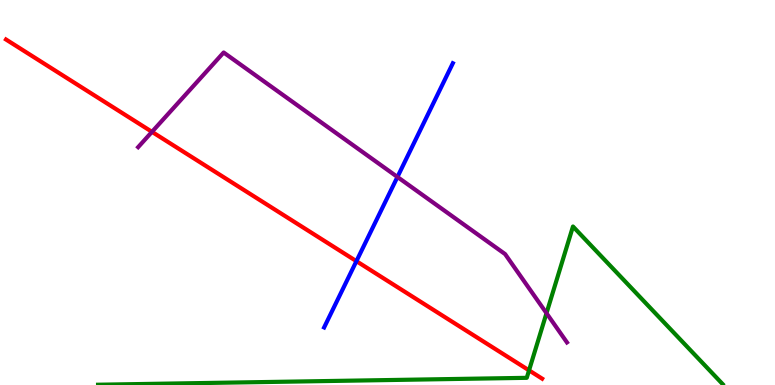[{'lines': ['blue', 'red'], 'intersections': [{'x': 4.6, 'y': 3.22}]}, {'lines': ['green', 'red'], 'intersections': [{'x': 6.83, 'y': 0.38}]}, {'lines': ['purple', 'red'], 'intersections': [{'x': 1.96, 'y': 6.58}]}, {'lines': ['blue', 'green'], 'intersections': []}, {'lines': ['blue', 'purple'], 'intersections': [{'x': 5.13, 'y': 5.4}]}, {'lines': ['green', 'purple'], 'intersections': [{'x': 7.05, 'y': 1.87}]}]